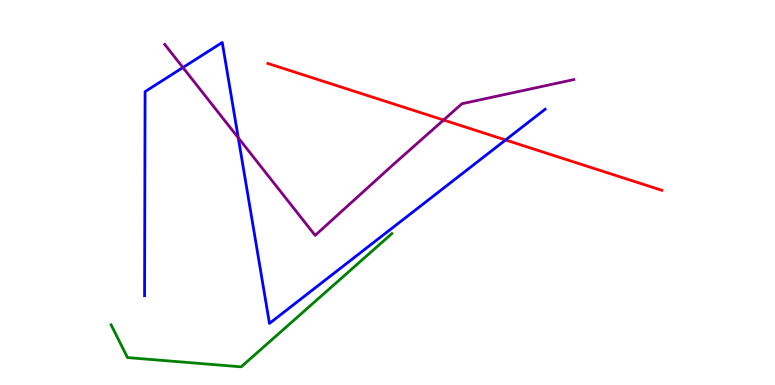[{'lines': ['blue', 'red'], 'intersections': [{'x': 6.52, 'y': 6.36}]}, {'lines': ['green', 'red'], 'intersections': []}, {'lines': ['purple', 'red'], 'intersections': [{'x': 5.72, 'y': 6.88}]}, {'lines': ['blue', 'green'], 'intersections': []}, {'lines': ['blue', 'purple'], 'intersections': [{'x': 2.36, 'y': 8.25}, {'x': 3.07, 'y': 6.42}]}, {'lines': ['green', 'purple'], 'intersections': []}]